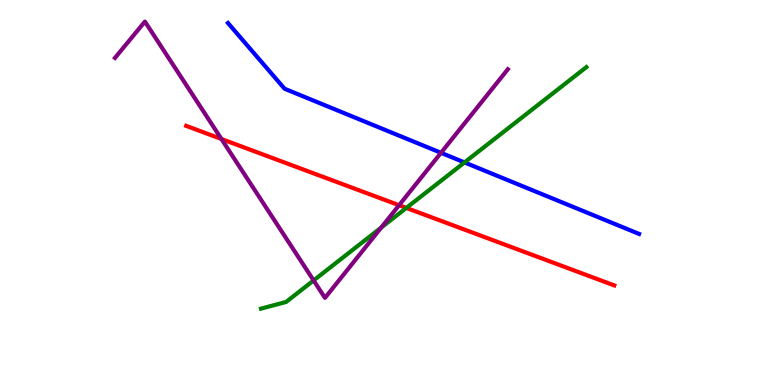[{'lines': ['blue', 'red'], 'intersections': []}, {'lines': ['green', 'red'], 'intersections': [{'x': 5.24, 'y': 4.6}]}, {'lines': ['purple', 'red'], 'intersections': [{'x': 2.86, 'y': 6.39}, {'x': 5.15, 'y': 4.67}]}, {'lines': ['blue', 'green'], 'intersections': [{'x': 5.99, 'y': 5.78}]}, {'lines': ['blue', 'purple'], 'intersections': [{'x': 5.69, 'y': 6.03}]}, {'lines': ['green', 'purple'], 'intersections': [{'x': 4.05, 'y': 2.72}, {'x': 4.92, 'y': 4.09}]}]